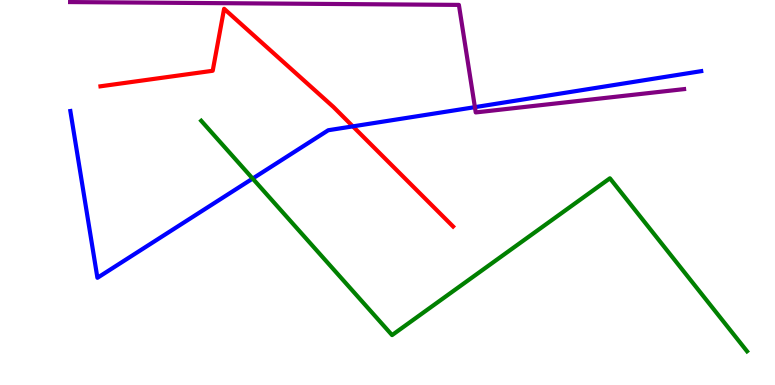[{'lines': ['blue', 'red'], 'intersections': [{'x': 4.55, 'y': 6.72}]}, {'lines': ['green', 'red'], 'intersections': []}, {'lines': ['purple', 'red'], 'intersections': []}, {'lines': ['blue', 'green'], 'intersections': [{'x': 3.26, 'y': 5.36}]}, {'lines': ['blue', 'purple'], 'intersections': [{'x': 6.13, 'y': 7.22}]}, {'lines': ['green', 'purple'], 'intersections': []}]